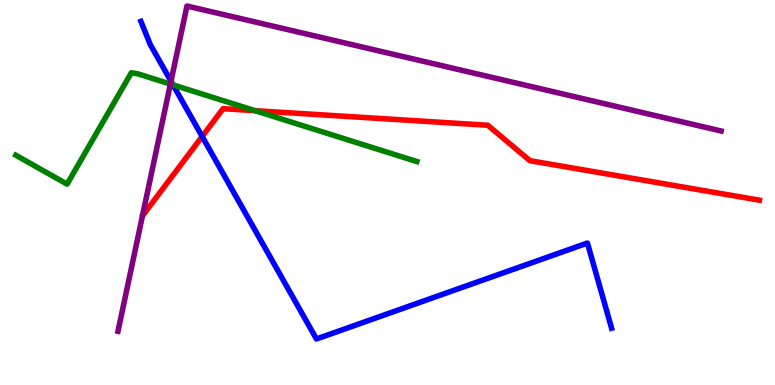[{'lines': ['blue', 'red'], 'intersections': [{'x': 2.61, 'y': 6.46}]}, {'lines': ['green', 'red'], 'intersections': [{'x': 3.29, 'y': 7.13}]}, {'lines': ['purple', 'red'], 'intersections': []}, {'lines': ['blue', 'green'], 'intersections': [{'x': 2.23, 'y': 7.79}]}, {'lines': ['blue', 'purple'], 'intersections': [{'x': 2.21, 'y': 7.89}]}, {'lines': ['green', 'purple'], 'intersections': [{'x': 2.2, 'y': 7.82}]}]